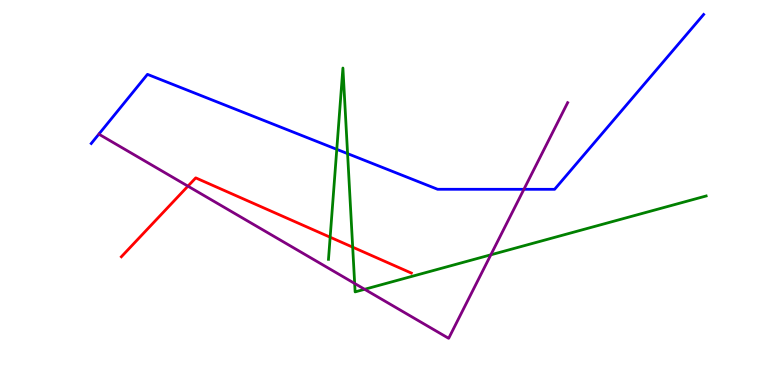[{'lines': ['blue', 'red'], 'intersections': []}, {'lines': ['green', 'red'], 'intersections': [{'x': 4.26, 'y': 3.84}, {'x': 4.55, 'y': 3.58}]}, {'lines': ['purple', 'red'], 'intersections': [{'x': 2.42, 'y': 5.16}]}, {'lines': ['blue', 'green'], 'intersections': [{'x': 4.35, 'y': 6.12}, {'x': 4.48, 'y': 6.01}]}, {'lines': ['blue', 'purple'], 'intersections': [{'x': 6.76, 'y': 5.08}]}, {'lines': ['green', 'purple'], 'intersections': [{'x': 4.58, 'y': 2.64}, {'x': 4.71, 'y': 2.49}, {'x': 6.33, 'y': 3.38}]}]